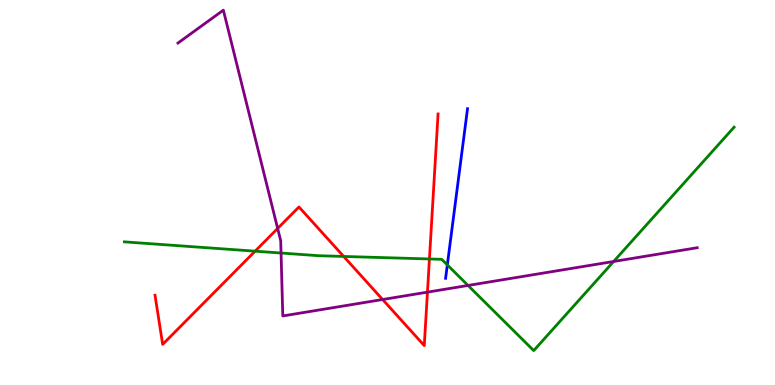[{'lines': ['blue', 'red'], 'intersections': []}, {'lines': ['green', 'red'], 'intersections': [{'x': 3.29, 'y': 3.48}, {'x': 4.43, 'y': 3.34}, {'x': 5.54, 'y': 3.27}]}, {'lines': ['purple', 'red'], 'intersections': [{'x': 3.58, 'y': 4.07}, {'x': 4.94, 'y': 2.22}, {'x': 5.52, 'y': 2.41}]}, {'lines': ['blue', 'green'], 'intersections': [{'x': 5.77, 'y': 3.12}]}, {'lines': ['blue', 'purple'], 'intersections': []}, {'lines': ['green', 'purple'], 'intersections': [{'x': 3.63, 'y': 3.43}, {'x': 6.04, 'y': 2.59}, {'x': 7.92, 'y': 3.21}]}]